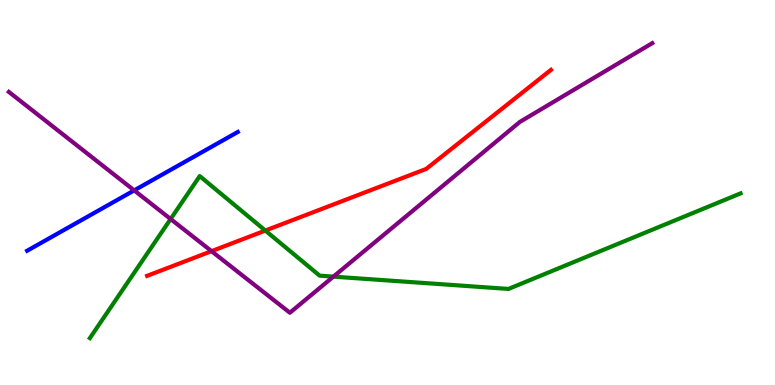[{'lines': ['blue', 'red'], 'intersections': []}, {'lines': ['green', 'red'], 'intersections': [{'x': 3.42, 'y': 4.01}]}, {'lines': ['purple', 'red'], 'intersections': [{'x': 2.73, 'y': 3.48}]}, {'lines': ['blue', 'green'], 'intersections': []}, {'lines': ['blue', 'purple'], 'intersections': [{'x': 1.73, 'y': 5.05}]}, {'lines': ['green', 'purple'], 'intersections': [{'x': 2.2, 'y': 4.31}, {'x': 4.3, 'y': 2.81}]}]